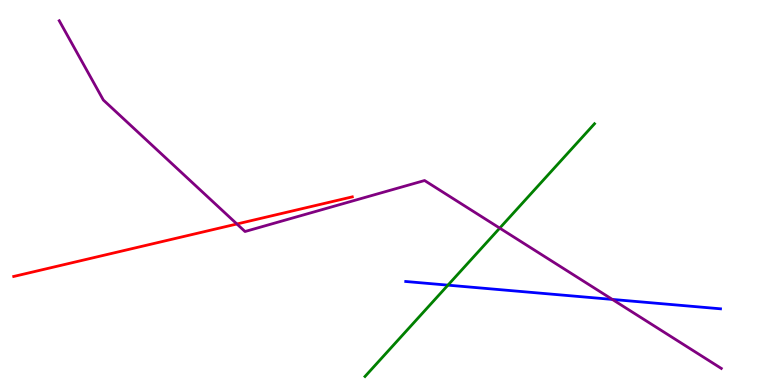[{'lines': ['blue', 'red'], 'intersections': []}, {'lines': ['green', 'red'], 'intersections': []}, {'lines': ['purple', 'red'], 'intersections': [{'x': 3.06, 'y': 4.18}]}, {'lines': ['blue', 'green'], 'intersections': [{'x': 5.78, 'y': 2.59}]}, {'lines': ['blue', 'purple'], 'intersections': [{'x': 7.9, 'y': 2.22}]}, {'lines': ['green', 'purple'], 'intersections': [{'x': 6.45, 'y': 4.07}]}]